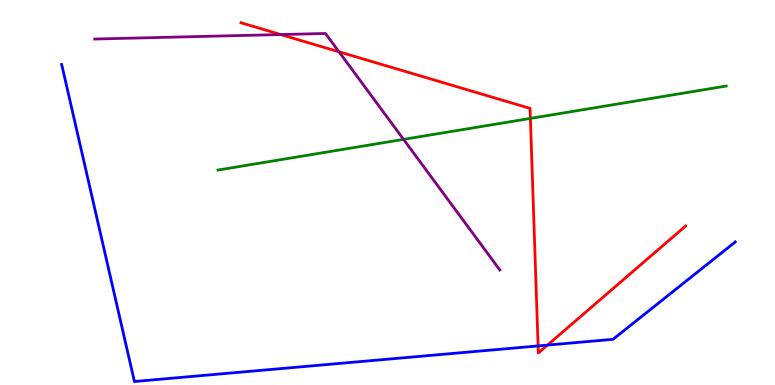[{'lines': ['blue', 'red'], 'intersections': [{'x': 6.94, 'y': 1.01}, {'x': 7.06, 'y': 1.04}]}, {'lines': ['green', 'red'], 'intersections': [{'x': 6.84, 'y': 6.92}]}, {'lines': ['purple', 'red'], 'intersections': [{'x': 3.62, 'y': 9.1}, {'x': 4.37, 'y': 8.65}]}, {'lines': ['blue', 'green'], 'intersections': []}, {'lines': ['blue', 'purple'], 'intersections': []}, {'lines': ['green', 'purple'], 'intersections': [{'x': 5.21, 'y': 6.38}]}]